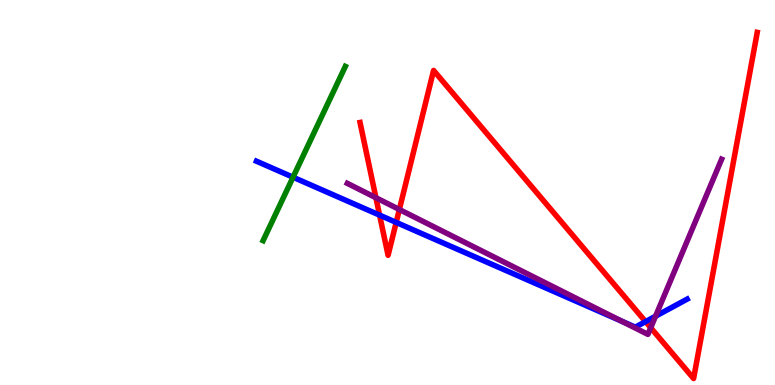[{'lines': ['blue', 'red'], 'intersections': [{'x': 4.9, 'y': 4.41}, {'x': 5.11, 'y': 4.22}, {'x': 8.33, 'y': 1.65}]}, {'lines': ['green', 'red'], 'intersections': []}, {'lines': ['purple', 'red'], 'intersections': [{'x': 4.85, 'y': 4.86}, {'x': 5.15, 'y': 4.56}, {'x': 8.4, 'y': 1.49}]}, {'lines': ['blue', 'green'], 'intersections': [{'x': 3.78, 'y': 5.4}]}, {'lines': ['blue', 'purple'], 'intersections': [{'x': 8.02, 'y': 1.66}, {'x': 8.46, 'y': 1.79}]}, {'lines': ['green', 'purple'], 'intersections': []}]